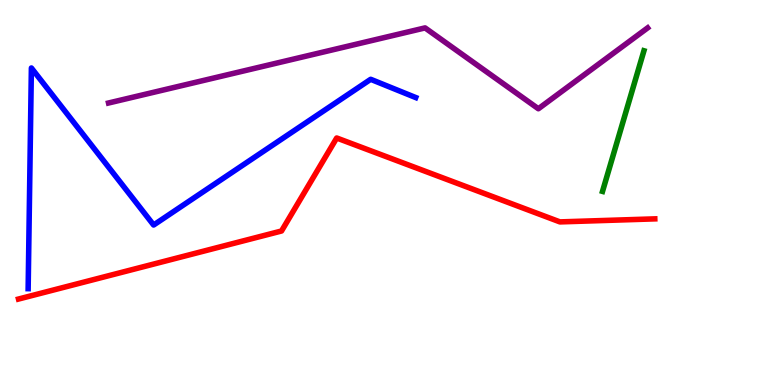[{'lines': ['blue', 'red'], 'intersections': []}, {'lines': ['green', 'red'], 'intersections': []}, {'lines': ['purple', 'red'], 'intersections': []}, {'lines': ['blue', 'green'], 'intersections': []}, {'lines': ['blue', 'purple'], 'intersections': []}, {'lines': ['green', 'purple'], 'intersections': []}]